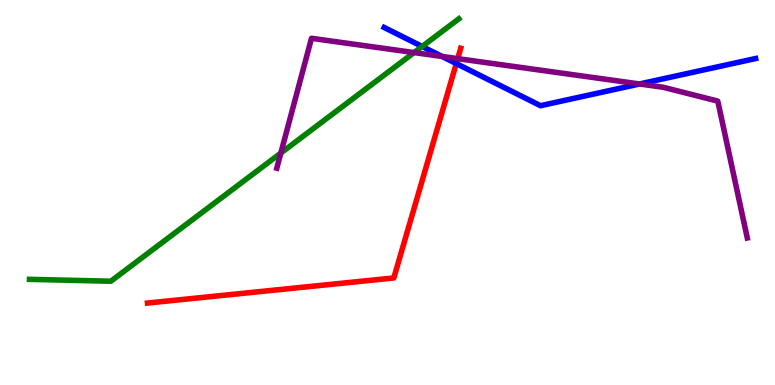[{'lines': ['blue', 'red'], 'intersections': [{'x': 5.89, 'y': 8.35}]}, {'lines': ['green', 'red'], 'intersections': []}, {'lines': ['purple', 'red'], 'intersections': [{'x': 5.91, 'y': 8.48}]}, {'lines': ['blue', 'green'], 'intersections': [{'x': 5.45, 'y': 8.79}]}, {'lines': ['blue', 'purple'], 'intersections': [{'x': 5.71, 'y': 8.53}, {'x': 8.25, 'y': 7.82}]}, {'lines': ['green', 'purple'], 'intersections': [{'x': 3.62, 'y': 6.03}, {'x': 5.34, 'y': 8.63}]}]